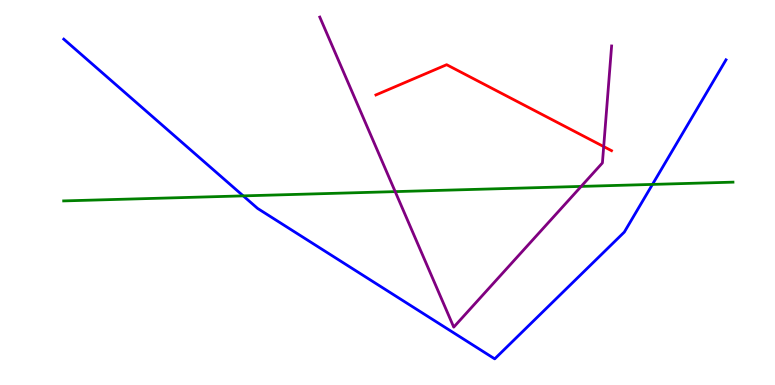[{'lines': ['blue', 'red'], 'intersections': []}, {'lines': ['green', 'red'], 'intersections': []}, {'lines': ['purple', 'red'], 'intersections': [{'x': 7.79, 'y': 6.19}]}, {'lines': ['blue', 'green'], 'intersections': [{'x': 3.14, 'y': 4.91}, {'x': 8.42, 'y': 5.21}]}, {'lines': ['blue', 'purple'], 'intersections': []}, {'lines': ['green', 'purple'], 'intersections': [{'x': 5.1, 'y': 5.02}, {'x': 7.5, 'y': 5.16}]}]